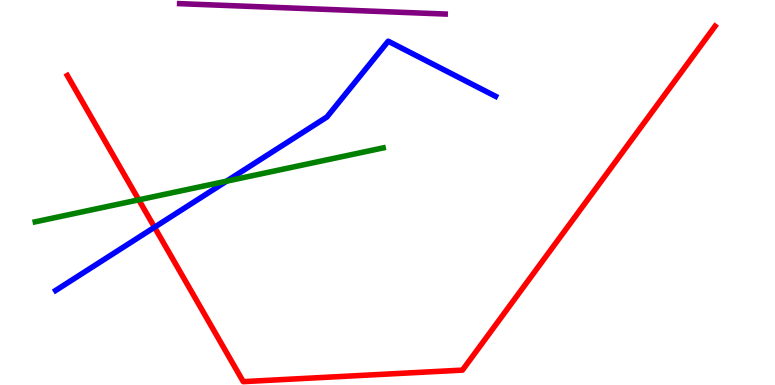[{'lines': ['blue', 'red'], 'intersections': [{'x': 1.99, 'y': 4.1}]}, {'lines': ['green', 'red'], 'intersections': [{'x': 1.79, 'y': 4.81}]}, {'lines': ['purple', 'red'], 'intersections': []}, {'lines': ['blue', 'green'], 'intersections': [{'x': 2.92, 'y': 5.29}]}, {'lines': ['blue', 'purple'], 'intersections': []}, {'lines': ['green', 'purple'], 'intersections': []}]